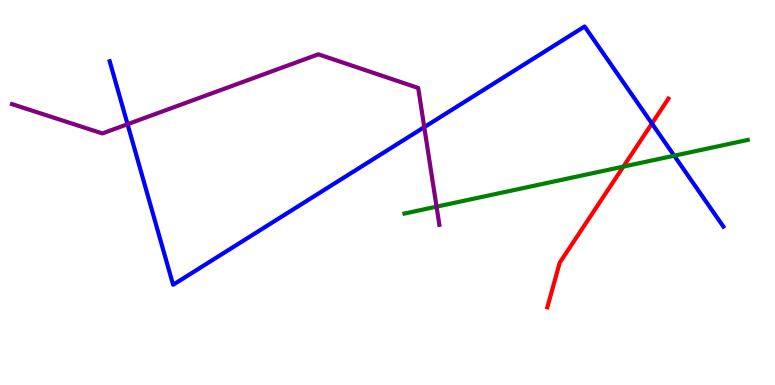[{'lines': ['blue', 'red'], 'intersections': [{'x': 8.41, 'y': 6.79}]}, {'lines': ['green', 'red'], 'intersections': [{'x': 8.04, 'y': 5.67}]}, {'lines': ['purple', 'red'], 'intersections': []}, {'lines': ['blue', 'green'], 'intersections': [{'x': 8.7, 'y': 5.96}]}, {'lines': ['blue', 'purple'], 'intersections': [{'x': 1.65, 'y': 6.77}, {'x': 5.47, 'y': 6.7}]}, {'lines': ['green', 'purple'], 'intersections': [{'x': 5.63, 'y': 4.63}]}]